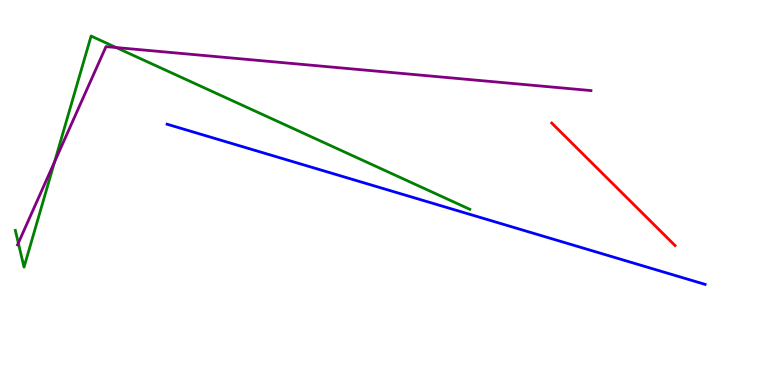[{'lines': ['blue', 'red'], 'intersections': []}, {'lines': ['green', 'red'], 'intersections': []}, {'lines': ['purple', 'red'], 'intersections': []}, {'lines': ['blue', 'green'], 'intersections': []}, {'lines': ['blue', 'purple'], 'intersections': []}, {'lines': ['green', 'purple'], 'intersections': [{'x': 0.237, 'y': 3.69}, {'x': 0.705, 'y': 5.8}, {'x': 1.5, 'y': 8.77}]}]